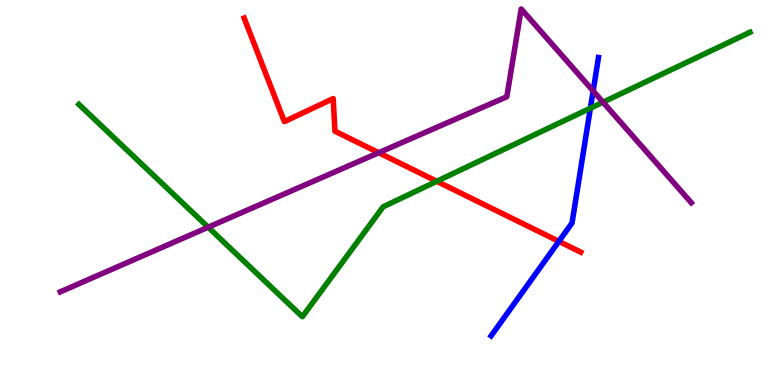[{'lines': ['blue', 'red'], 'intersections': [{'x': 7.21, 'y': 3.73}]}, {'lines': ['green', 'red'], 'intersections': [{'x': 5.64, 'y': 5.29}]}, {'lines': ['purple', 'red'], 'intersections': [{'x': 4.89, 'y': 6.03}]}, {'lines': ['blue', 'green'], 'intersections': [{'x': 7.62, 'y': 7.19}]}, {'lines': ['blue', 'purple'], 'intersections': [{'x': 7.65, 'y': 7.64}]}, {'lines': ['green', 'purple'], 'intersections': [{'x': 2.69, 'y': 4.1}, {'x': 7.78, 'y': 7.35}]}]